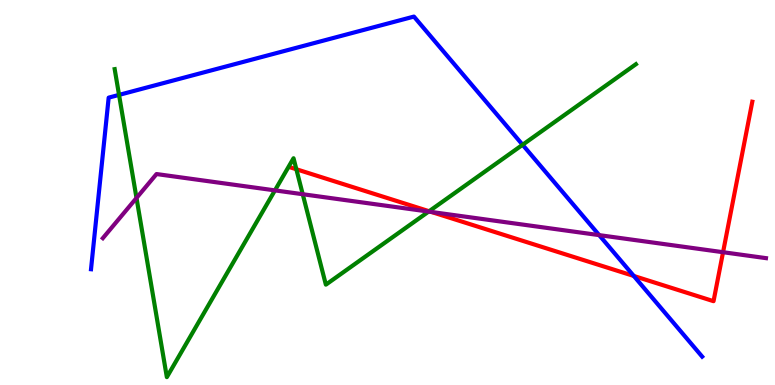[{'lines': ['blue', 'red'], 'intersections': [{'x': 8.18, 'y': 2.83}]}, {'lines': ['green', 'red'], 'intersections': [{'x': 3.82, 'y': 5.6}, {'x': 5.54, 'y': 4.51}]}, {'lines': ['purple', 'red'], 'intersections': [{'x': 5.57, 'y': 4.49}, {'x': 9.33, 'y': 3.45}]}, {'lines': ['blue', 'green'], 'intersections': [{'x': 1.54, 'y': 7.54}, {'x': 6.74, 'y': 6.24}]}, {'lines': ['blue', 'purple'], 'intersections': [{'x': 7.73, 'y': 3.89}]}, {'lines': ['green', 'purple'], 'intersections': [{'x': 1.76, 'y': 4.86}, {'x': 3.55, 'y': 5.05}, {'x': 3.91, 'y': 4.96}, {'x': 5.53, 'y': 4.5}]}]